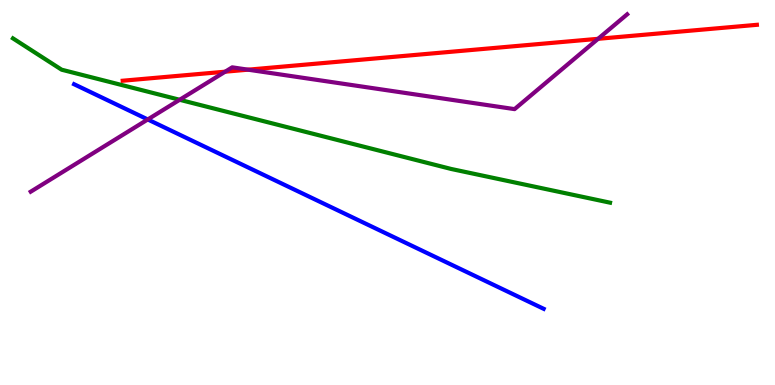[{'lines': ['blue', 'red'], 'intersections': []}, {'lines': ['green', 'red'], 'intersections': []}, {'lines': ['purple', 'red'], 'intersections': [{'x': 2.91, 'y': 8.14}, {'x': 3.2, 'y': 8.19}, {'x': 7.72, 'y': 8.99}]}, {'lines': ['blue', 'green'], 'intersections': []}, {'lines': ['blue', 'purple'], 'intersections': [{'x': 1.91, 'y': 6.9}]}, {'lines': ['green', 'purple'], 'intersections': [{'x': 2.32, 'y': 7.41}]}]